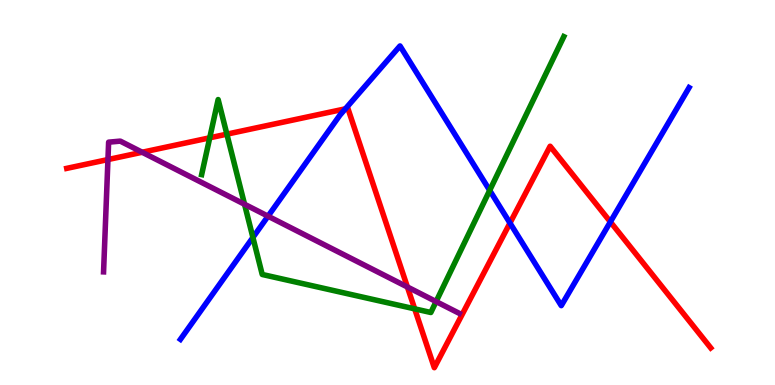[{'lines': ['blue', 'red'], 'intersections': [{'x': 4.46, 'y': 7.17}, {'x': 6.58, 'y': 4.21}, {'x': 7.88, 'y': 4.24}]}, {'lines': ['green', 'red'], 'intersections': [{'x': 2.71, 'y': 6.42}, {'x': 2.93, 'y': 6.52}, {'x': 5.35, 'y': 1.98}]}, {'lines': ['purple', 'red'], 'intersections': [{'x': 1.39, 'y': 5.86}, {'x': 1.83, 'y': 6.05}, {'x': 5.26, 'y': 2.55}]}, {'lines': ['blue', 'green'], 'intersections': [{'x': 3.26, 'y': 3.83}, {'x': 6.32, 'y': 5.06}]}, {'lines': ['blue', 'purple'], 'intersections': [{'x': 3.46, 'y': 4.38}]}, {'lines': ['green', 'purple'], 'intersections': [{'x': 3.16, 'y': 4.69}, {'x': 5.63, 'y': 2.17}]}]